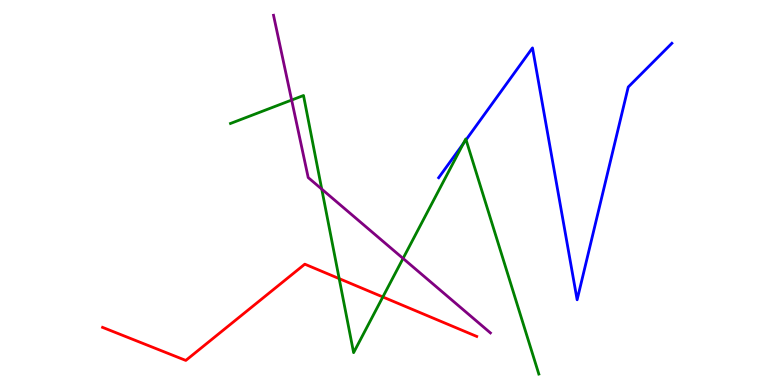[{'lines': ['blue', 'red'], 'intersections': []}, {'lines': ['green', 'red'], 'intersections': [{'x': 4.38, 'y': 2.76}, {'x': 4.94, 'y': 2.29}]}, {'lines': ['purple', 'red'], 'intersections': []}, {'lines': ['blue', 'green'], 'intersections': [{'x': 5.98, 'y': 6.27}, {'x': 6.01, 'y': 6.37}]}, {'lines': ['blue', 'purple'], 'intersections': []}, {'lines': ['green', 'purple'], 'intersections': [{'x': 3.76, 'y': 7.4}, {'x': 4.15, 'y': 5.09}, {'x': 5.2, 'y': 3.29}]}]